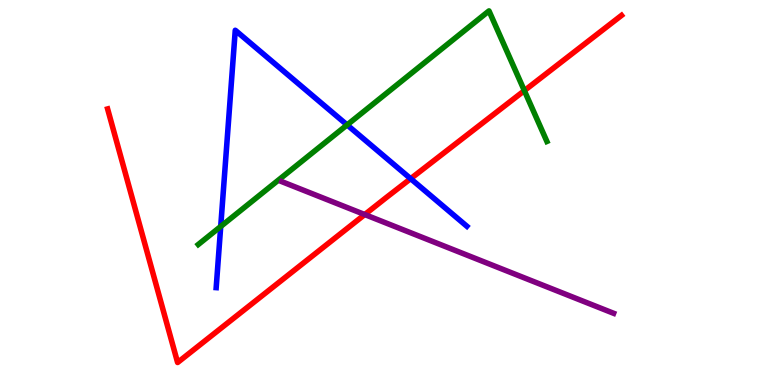[{'lines': ['blue', 'red'], 'intersections': [{'x': 5.3, 'y': 5.36}]}, {'lines': ['green', 'red'], 'intersections': [{'x': 6.77, 'y': 7.65}]}, {'lines': ['purple', 'red'], 'intersections': [{'x': 4.71, 'y': 4.43}]}, {'lines': ['blue', 'green'], 'intersections': [{'x': 2.85, 'y': 4.12}, {'x': 4.48, 'y': 6.76}]}, {'lines': ['blue', 'purple'], 'intersections': []}, {'lines': ['green', 'purple'], 'intersections': []}]